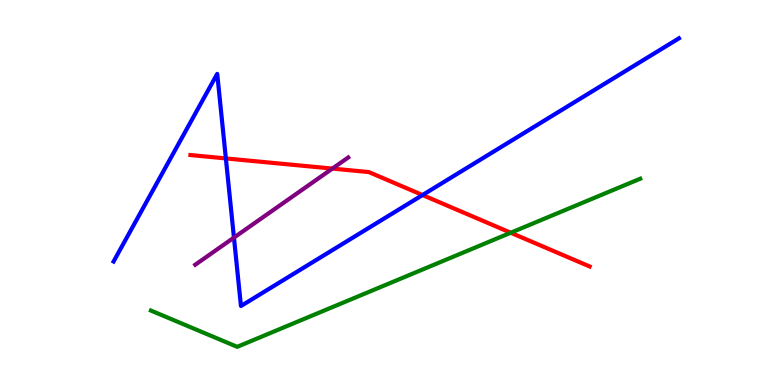[{'lines': ['blue', 'red'], 'intersections': [{'x': 2.91, 'y': 5.89}, {'x': 5.45, 'y': 4.93}]}, {'lines': ['green', 'red'], 'intersections': [{'x': 6.59, 'y': 3.95}]}, {'lines': ['purple', 'red'], 'intersections': [{'x': 4.29, 'y': 5.62}]}, {'lines': ['blue', 'green'], 'intersections': []}, {'lines': ['blue', 'purple'], 'intersections': [{'x': 3.02, 'y': 3.83}]}, {'lines': ['green', 'purple'], 'intersections': []}]